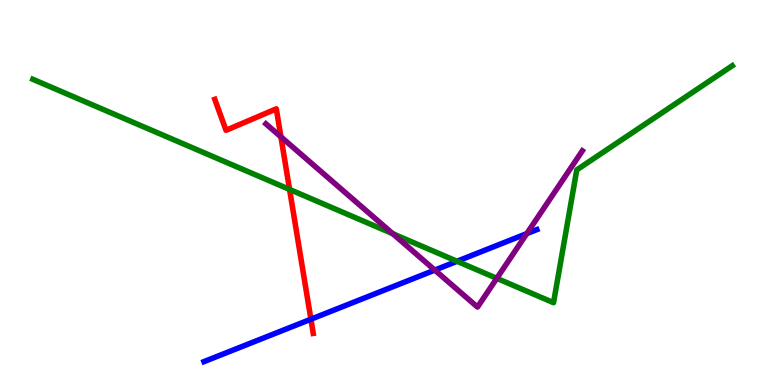[{'lines': ['blue', 'red'], 'intersections': [{'x': 4.01, 'y': 1.71}]}, {'lines': ['green', 'red'], 'intersections': [{'x': 3.74, 'y': 5.08}]}, {'lines': ['purple', 'red'], 'intersections': [{'x': 3.62, 'y': 6.45}]}, {'lines': ['blue', 'green'], 'intersections': [{'x': 5.9, 'y': 3.21}]}, {'lines': ['blue', 'purple'], 'intersections': [{'x': 5.61, 'y': 2.98}, {'x': 6.8, 'y': 3.93}]}, {'lines': ['green', 'purple'], 'intersections': [{'x': 5.07, 'y': 3.93}, {'x': 6.41, 'y': 2.77}]}]